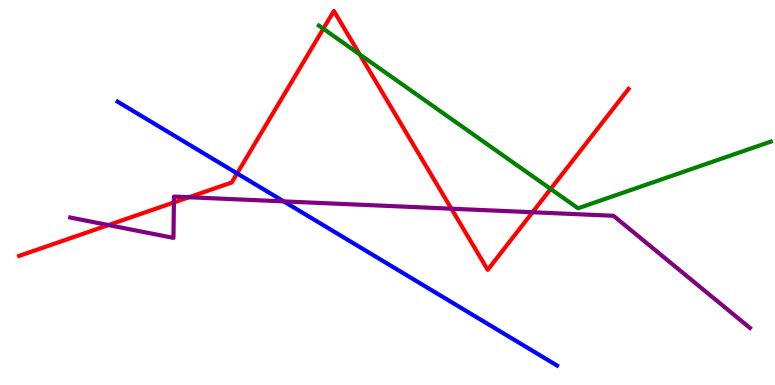[{'lines': ['blue', 'red'], 'intersections': [{'x': 3.06, 'y': 5.5}]}, {'lines': ['green', 'red'], 'intersections': [{'x': 4.17, 'y': 9.25}, {'x': 4.64, 'y': 8.59}, {'x': 7.11, 'y': 5.09}]}, {'lines': ['purple', 'red'], 'intersections': [{'x': 1.4, 'y': 4.15}, {'x': 2.24, 'y': 4.74}, {'x': 2.44, 'y': 4.88}, {'x': 5.82, 'y': 4.58}, {'x': 6.87, 'y': 4.49}]}, {'lines': ['blue', 'green'], 'intersections': []}, {'lines': ['blue', 'purple'], 'intersections': [{'x': 3.66, 'y': 4.77}]}, {'lines': ['green', 'purple'], 'intersections': []}]